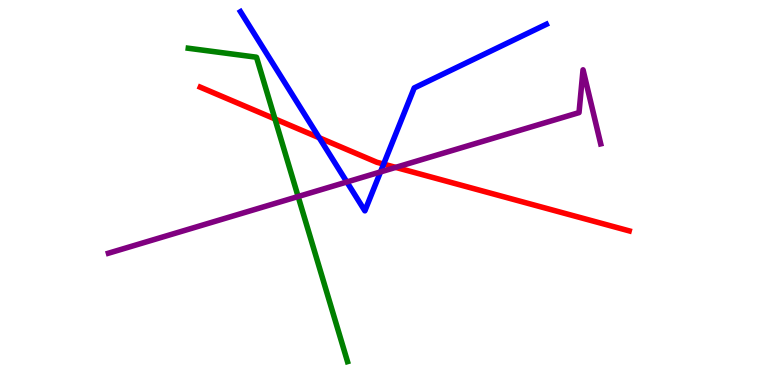[{'lines': ['blue', 'red'], 'intersections': [{'x': 4.12, 'y': 6.42}, {'x': 4.95, 'y': 5.74}]}, {'lines': ['green', 'red'], 'intersections': [{'x': 3.55, 'y': 6.91}]}, {'lines': ['purple', 'red'], 'intersections': [{'x': 5.11, 'y': 5.65}]}, {'lines': ['blue', 'green'], 'intersections': []}, {'lines': ['blue', 'purple'], 'intersections': [{'x': 4.48, 'y': 5.27}, {'x': 4.91, 'y': 5.53}]}, {'lines': ['green', 'purple'], 'intersections': [{'x': 3.85, 'y': 4.9}]}]